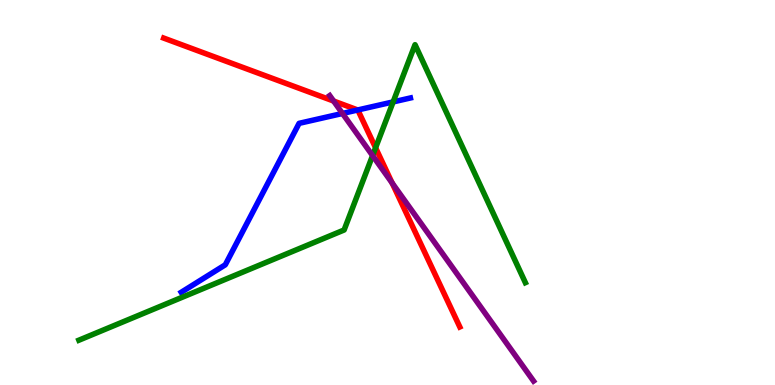[{'lines': ['blue', 'red'], 'intersections': [{'x': 4.62, 'y': 7.14}]}, {'lines': ['green', 'red'], 'intersections': [{'x': 4.85, 'y': 6.16}]}, {'lines': ['purple', 'red'], 'intersections': [{'x': 4.3, 'y': 7.38}, {'x': 5.06, 'y': 5.25}]}, {'lines': ['blue', 'green'], 'intersections': [{'x': 5.07, 'y': 7.35}]}, {'lines': ['blue', 'purple'], 'intersections': [{'x': 4.42, 'y': 7.05}]}, {'lines': ['green', 'purple'], 'intersections': [{'x': 4.81, 'y': 5.96}]}]